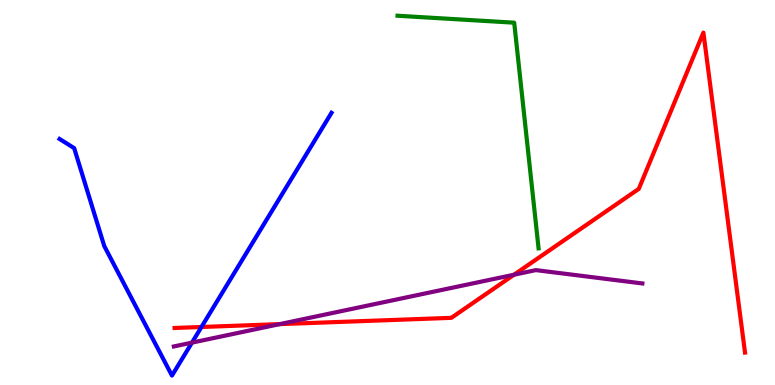[{'lines': ['blue', 'red'], 'intersections': [{'x': 2.6, 'y': 1.51}]}, {'lines': ['green', 'red'], 'intersections': []}, {'lines': ['purple', 'red'], 'intersections': [{'x': 3.61, 'y': 1.58}, {'x': 6.63, 'y': 2.86}]}, {'lines': ['blue', 'green'], 'intersections': []}, {'lines': ['blue', 'purple'], 'intersections': [{'x': 2.48, 'y': 1.1}]}, {'lines': ['green', 'purple'], 'intersections': []}]